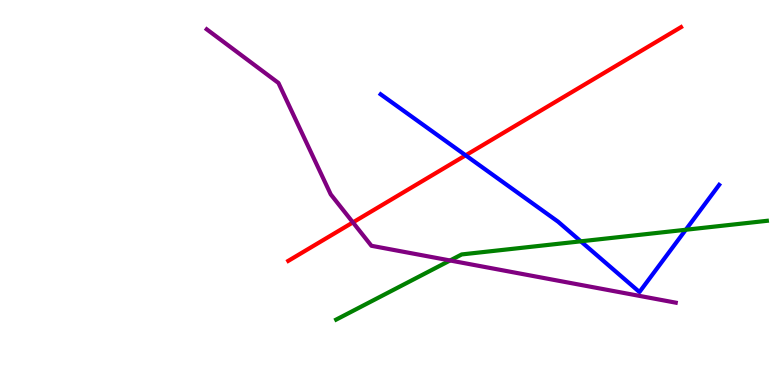[{'lines': ['blue', 'red'], 'intersections': [{'x': 6.01, 'y': 5.97}]}, {'lines': ['green', 'red'], 'intersections': []}, {'lines': ['purple', 'red'], 'intersections': [{'x': 4.55, 'y': 4.22}]}, {'lines': ['blue', 'green'], 'intersections': [{'x': 7.49, 'y': 3.73}, {'x': 8.85, 'y': 4.03}]}, {'lines': ['blue', 'purple'], 'intersections': []}, {'lines': ['green', 'purple'], 'intersections': [{'x': 5.81, 'y': 3.23}]}]